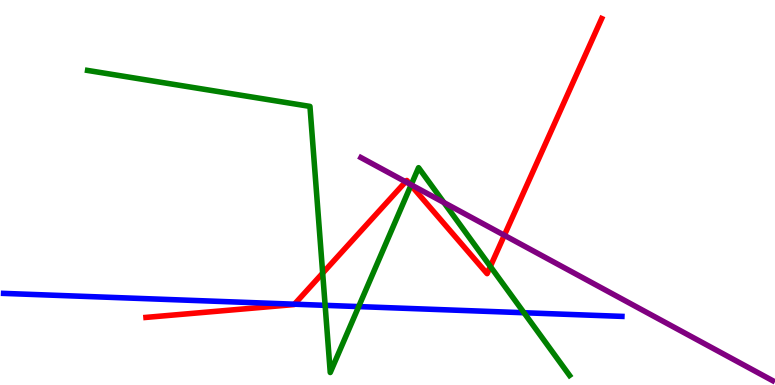[{'lines': ['blue', 'red'], 'intersections': [{'x': 3.8, 'y': 2.1}]}, {'lines': ['green', 'red'], 'intersections': [{'x': 4.16, 'y': 2.91}, {'x': 5.3, 'y': 5.19}, {'x': 6.33, 'y': 3.08}]}, {'lines': ['purple', 'red'], 'intersections': [{'x': 5.23, 'y': 5.28}, {'x': 5.29, 'y': 5.22}, {'x': 6.51, 'y': 3.89}]}, {'lines': ['blue', 'green'], 'intersections': [{'x': 4.2, 'y': 2.07}, {'x': 4.63, 'y': 2.04}, {'x': 6.76, 'y': 1.88}]}, {'lines': ['blue', 'purple'], 'intersections': []}, {'lines': ['green', 'purple'], 'intersections': [{'x': 5.31, 'y': 5.2}, {'x': 5.73, 'y': 4.74}]}]